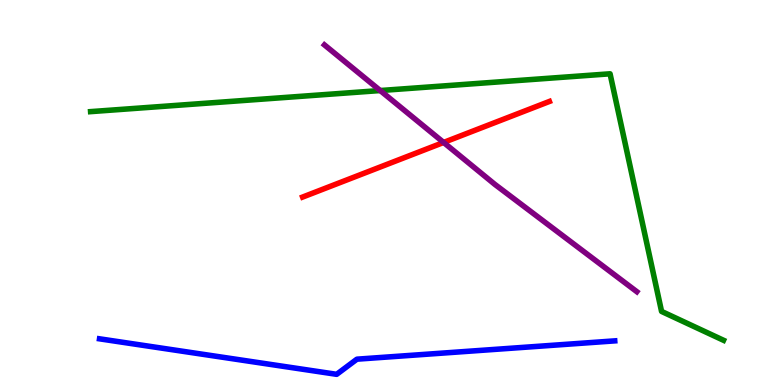[{'lines': ['blue', 'red'], 'intersections': []}, {'lines': ['green', 'red'], 'intersections': []}, {'lines': ['purple', 'red'], 'intersections': [{'x': 5.72, 'y': 6.3}]}, {'lines': ['blue', 'green'], 'intersections': []}, {'lines': ['blue', 'purple'], 'intersections': []}, {'lines': ['green', 'purple'], 'intersections': [{'x': 4.91, 'y': 7.65}]}]